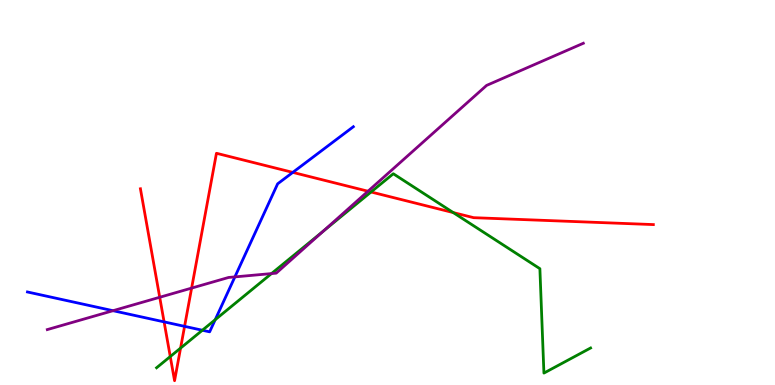[{'lines': ['blue', 'red'], 'intersections': [{'x': 2.12, 'y': 1.64}, {'x': 2.38, 'y': 1.52}, {'x': 3.78, 'y': 5.52}]}, {'lines': ['green', 'red'], 'intersections': [{'x': 2.2, 'y': 0.739}, {'x': 2.33, 'y': 0.958}, {'x': 4.79, 'y': 5.01}, {'x': 5.85, 'y': 4.48}]}, {'lines': ['purple', 'red'], 'intersections': [{'x': 2.06, 'y': 2.28}, {'x': 2.47, 'y': 2.52}, {'x': 4.75, 'y': 5.03}]}, {'lines': ['blue', 'green'], 'intersections': [{'x': 2.61, 'y': 1.42}, {'x': 2.78, 'y': 1.7}]}, {'lines': ['blue', 'purple'], 'intersections': [{'x': 1.46, 'y': 1.93}, {'x': 3.03, 'y': 2.81}]}, {'lines': ['green', 'purple'], 'intersections': [{'x': 3.5, 'y': 2.89}, {'x': 4.17, 'y': 4.0}]}]